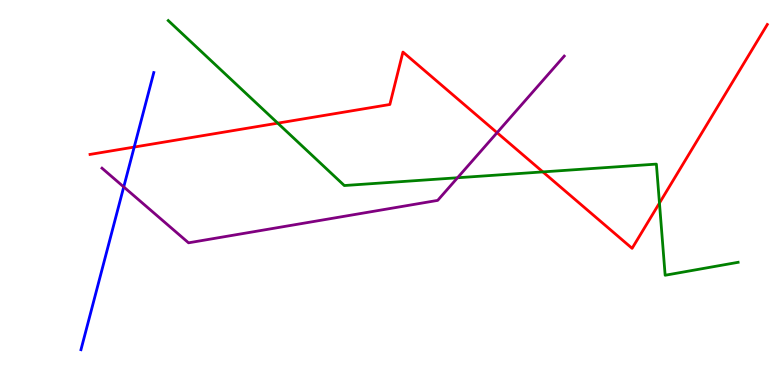[{'lines': ['blue', 'red'], 'intersections': [{'x': 1.73, 'y': 6.18}]}, {'lines': ['green', 'red'], 'intersections': [{'x': 3.58, 'y': 6.8}, {'x': 7.0, 'y': 5.54}, {'x': 8.51, 'y': 4.73}]}, {'lines': ['purple', 'red'], 'intersections': [{'x': 6.41, 'y': 6.55}]}, {'lines': ['blue', 'green'], 'intersections': []}, {'lines': ['blue', 'purple'], 'intersections': [{'x': 1.6, 'y': 5.14}]}, {'lines': ['green', 'purple'], 'intersections': [{'x': 5.9, 'y': 5.38}]}]